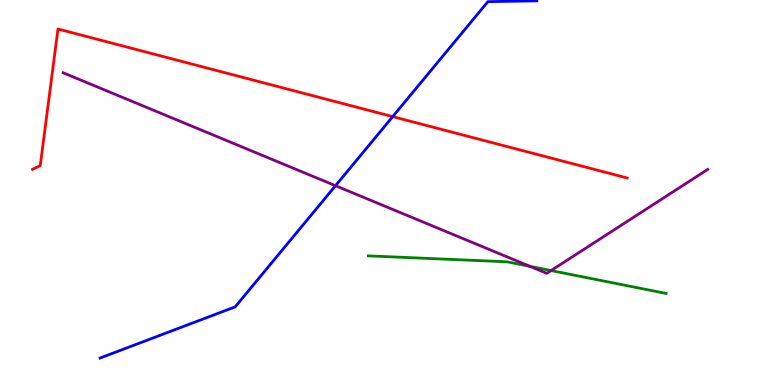[{'lines': ['blue', 'red'], 'intersections': [{'x': 5.07, 'y': 6.97}]}, {'lines': ['green', 'red'], 'intersections': []}, {'lines': ['purple', 'red'], 'intersections': []}, {'lines': ['blue', 'green'], 'intersections': []}, {'lines': ['blue', 'purple'], 'intersections': [{'x': 4.33, 'y': 5.18}]}, {'lines': ['green', 'purple'], 'intersections': [{'x': 6.84, 'y': 3.08}, {'x': 7.11, 'y': 2.97}]}]